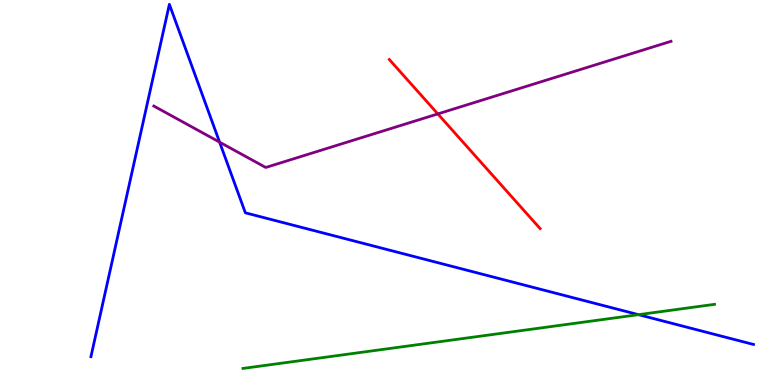[{'lines': ['blue', 'red'], 'intersections': []}, {'lines': ['green', 'red'], 'intersections': []}, {'lines': ['purple', 'red'], 'intersections': [{'x': 5.65, 'y': 7.04}]}, {'lines': ['blue', 'green'], 'intersections': [{'x': 8.24, 'y': 1.83}]}, {'lines': ['blue', 'purple'], 'intersections': [{'x': 2.83, 'y': 6.31}]}, {'lines': ['green', 'purple'], 'intersections': []}]